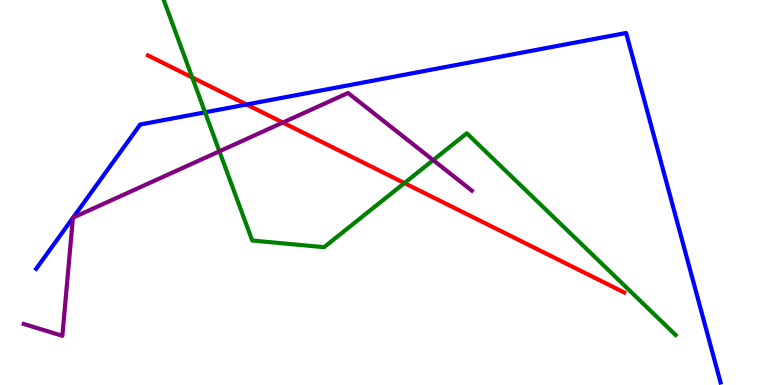[{'lines': ['blue', 'red'], 'intersections': [{'x': 3.18, 'y': 7.29}]}, {'lines': ['green', 'red'], 'intersections': [{'x': 2.48, 'y': 7.99}, {'x': 5.22, 'y': 5.25}]}, {'lines': ['purple', 'red'], 'intersections': [{'x': 3.65, 'y': 6.82}]}, {'lines': ['blue', 'green'], 'intersections': [{'x': 2.65, 'y': 7.08}]}, {'lines': ['blue', 'purple'], 'intersections': [{'x': 0.94, 'y': 4.34}, {'x': 0.943, 'y': 4.35}]}, {'lines': ['green', 'purple'], 'intersections': [{'x': 2.83, 'y': 6.07}, {'x': 5.59, 'y': 5.84}]}]